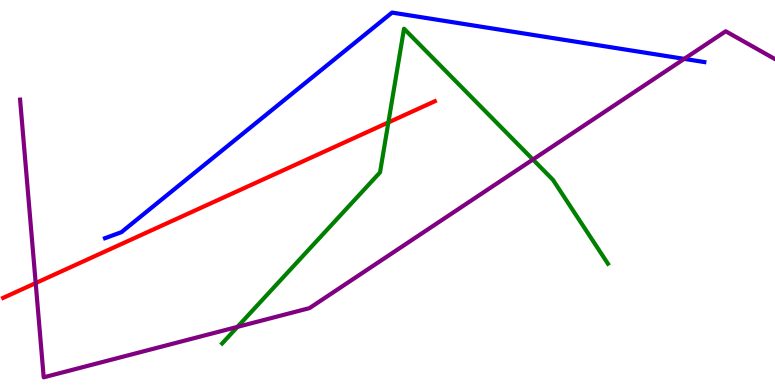[{'lines': ['blue', 'red'], 'intersections': []}, {'lines': ['green', 'red'], 'intersections': [{'x': 5.01, 'y': 6.82}]}, {'lines': ['purple', 'red'], 'intersections': [{'x': 0.46, 'y': 2.65}]}, {'lines': ['blue', 'green'], 'intersections': []}, {'lines': ['blue', 'purple'], 'intersections': [{'x': 8.83, 'y': 8.47}]}, {'lines': ['green', 'purple'], 'intersections': [{'x': 3.06, 'y': 1.51}, {'x': 6.88, 'y': 5.86}]}]